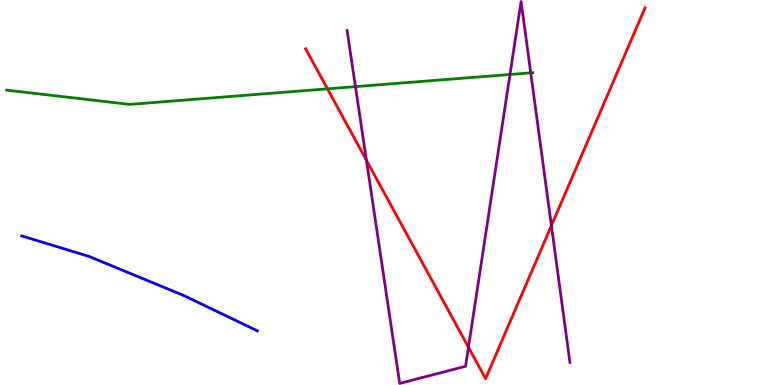[{'lines': ['blue', 'red'], 'intersections': []}, {'lines': ['green', 'red'], 'intersections': [{'x': 4.23, 'y': 7.69}]}, {'lines': ['purple', 'red'], 'intersections': [{'x': 4.73, 'y': 5.84}, {'x': 6.04, 'y': 0.981}, {'x': 7.11, 'y': 4.14}]}, {'lines': ['blue', 'green'], 'intersections': []}, {'lines': ['blue', 'purple'], 'intersections': []}, {'lines': ['green', 'purple'], 'intersections': [{'x': 4.59, 'y': 7.75}, {'x': 6.58, 'y': 8.07}, {'x': 6.85, 'y': 8.11}]}]